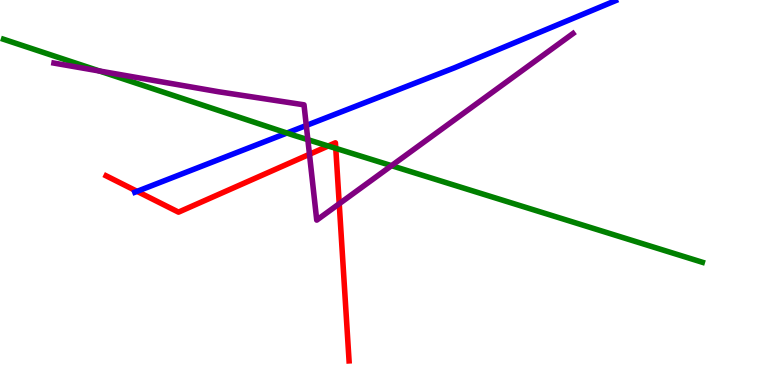[{'lines': ['blue', 'red'], 'intersections': [{'x': 1.77, 'y': 5.03}]}, {'lines': ['green', 'red'], 'intersections': [{'x': 4.23, 'y': 6.21}, {'x': 4.33, 'y': 6.15}]}, {'lines': ['purple', 'red'], 'intersections': [{'x': 3.99, 'y': 5.99}, {'x': 4.38, 'y': 4.71}]}, {'lines': ['blue', 'green'], 'intersections': [{'x': 3.7, 'y': 6.54}]}, {'lines': ['blue', 'purple'], 'intersections': [{'x': 3.95, 'y': 6.74}]}, {'lines': ['green', 'purple'], 'intersections': [{'x': 1.28, 'y': 8.16}, {'x': 3.97, 'y': 6.37}, {'x': 5.05, 'y': 5.7}]}]